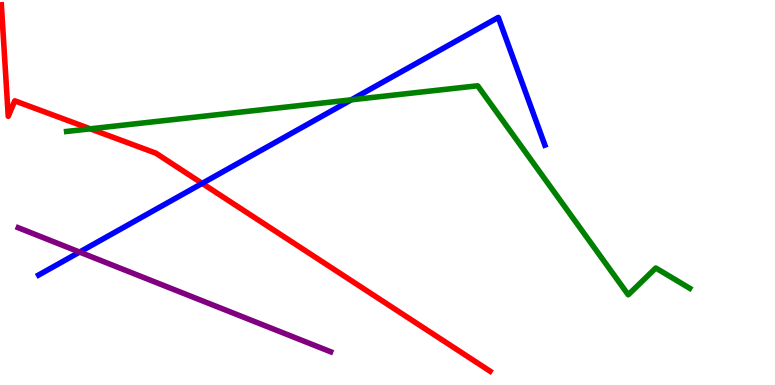[{'lines': ['blue', 'red'], 'intersections': [{'x': 2.61, 'y': 5.24}]}, {'lines': ['green', 'red'], 'intersections': [{'x': 1.16, 'y': 6.65}]}, {'lines': ['purple', 'red'], 'intersections': []}, {'lines': ['blue', 'green'], 'intersections': [{'x': 4.53, 'y': 7.41}]}, {'lines': ['blue', 'purple'], 'intersections': [{'x': 1.03, 'y': 3.45}]}, {'lines': ['green', 'purple'], 'intersections': []}]